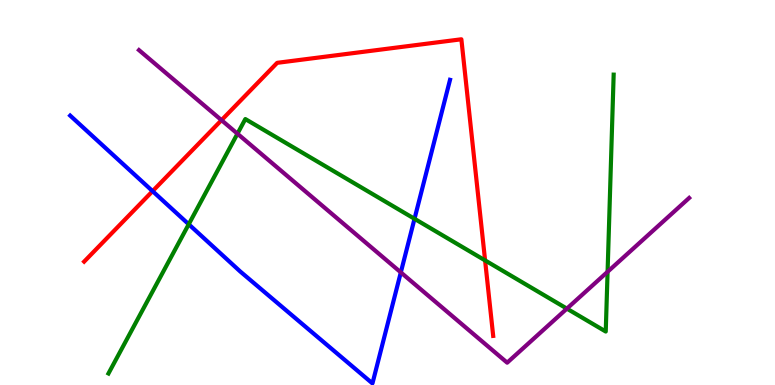[{'lines': ['blue', 'red'], 'intersections': [{'x': 1.97, 'y': 5.04}]}, {'lines': ['green', 'red'], 'intersections': [{'x': 6.26, 'y': 3.24}]}, {'lines': ['purple', 'red'], 'intersections': [{'x': 2.86, 'y': 6.88}]}, {'lines': ['blue', 'green'], 'intersections': [{'x': 2.44, 'y': 4.17}, {'x': 5.35, 'y': 4.32}]}, {'lines': ['blue', 'purple'], 'intersections': [{'x': 5.17, 'y': 2.92}]}, {'lines': ['green', 'purple'], 'intersections': [{'x': 3.06, 'y': 6.53}, {'x': 7.31, 'y': 1.98}, {'x': 7.84, 'y': 2.94}]}]